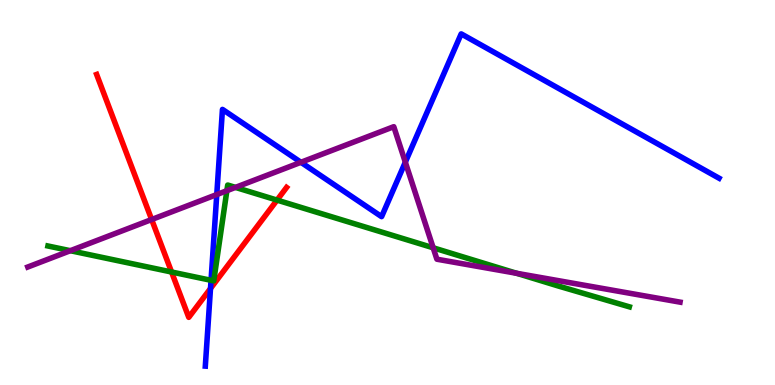[{'lines': ['blue', 'red'], 'intersections': [{'x': 2.72, 'y': 2.51}]}, {'lines': ['green', 'red'], 'intersections': [{'x': 2.21, 'y': 2.93}, {'x': 3.57, 'y': 4.8}]}, {'lines': ['purple', 'red'], 'intersections': [{'x': 1.96, 'y': 4.3}]}, {'lines': ['blue', 'green'], 'intersections': [{'x': 2.72, 'y': 2.72}]}, {'lines': ['blue', 'purple'], 'intersections': [{'x': 2.8, 'y': 4.95}, {'x': 3.88, 'y': 5.78}, {'x': 5.23, 'y': 5.79}]}, {'lines': ['green', 'purple'], 'intersections': [{'x': 0.908, 'y': 3.49}, {'x': 2.93, 'y': 5.05}, {'x': 3.04, 'y': 5.13}, {'x': 5.59, 'y': 3.56}, {'x': 6.67, 'y': 2.9}]}]